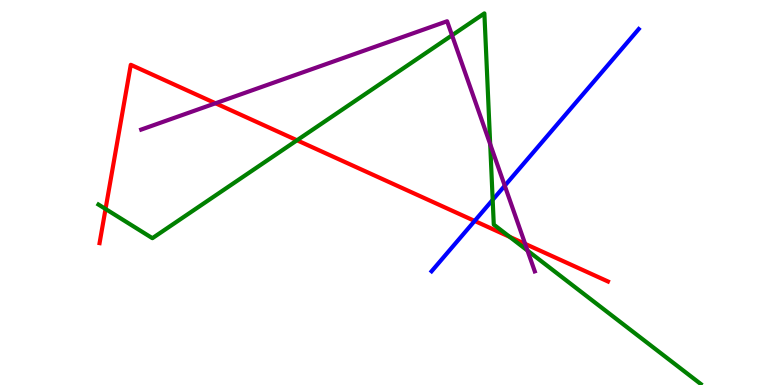[{'lines': ['blue', 'red'], 'intersections': [{'x': 6.12, 'y': 4.26}]}, {'lines': ['green', 'red'], 'intersections': [{'x': 1.36, 'y': 4.57}, {'x': 3.83, 'y': 6.36}, {'x': 6.58, 'y': 3.85}]}, {'lines': ['purple', 'red'], 'intersections': [{'x': 2.78, 'y': 7.32}, {'x': 6.78, 'y': 3.67}]}, {'lines': ['blue', 'green'], 'intersections': [{'x': 6.36, 'y': 4.81}]}, {'lines': ['blue', 'purple'], 'intersections': [{'x': 6.51, 'y': 5.18}]}, {'lines': ['green', 'purple'], 'intersections': [{'x': 5.83, 'y': 9.08}, {'x': 6.33, 'y': 6.25}, {'x': 6.81, 'y': 3.49}]}]